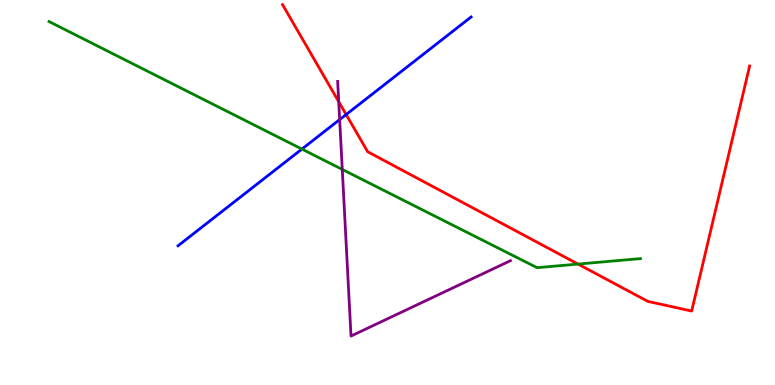[{'lines': ['blue', 'red'], 'intersections': [{'x': 4.47, 'y': 7.03}]}, {'lines': ['green', 'red'], 'intersections': [{'x': 7.46, 'y': 3.14}]}, {'lines': ['purple', 'red'], 'intersections': [{'x': 4.37, 'y': 7.36}]}, {'lines': ['blue', 'green'], 'intersections': [{'x': 3.9, 'y': 6.13}]}, {'lines': ['blue', 'purple'], 'intersections': [{'x': 4.38, 'y': 6.89}]}, {'lines': ['green', 'purple'], 'intersections': [{'x': 4.42, 'y': 5.6}]}]